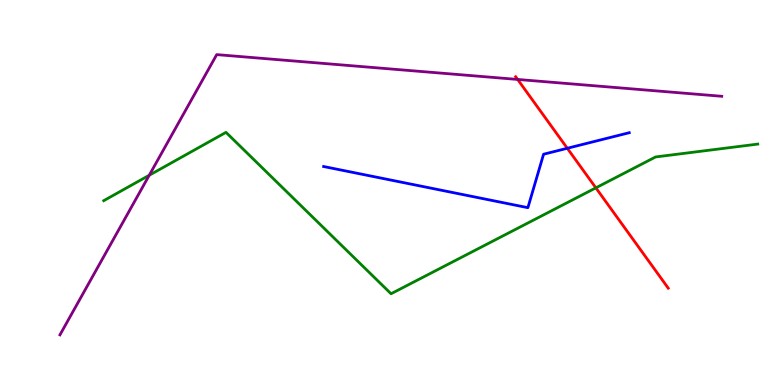[{'lines': ['blue', 'red'], 'intersections': [{'x': 7.32, 'y': 6.15}]}, {'lines': ['green', 'red'], 'intersections': [{'x': 7.69, 'y': 5.12}]}, {'lines': ['purple', 'red'], 'intersections': [{'x': 6.68, 'y': 7.94}]}, {'lines': ['blue', 'green'], 'intersections': []}, {'lines': ['blue', 'purple'], 'intersections': []}, {'lines': ['green', 'purple'], 'intersections': [{'x': 1.93, 'y': 5.45}]}]